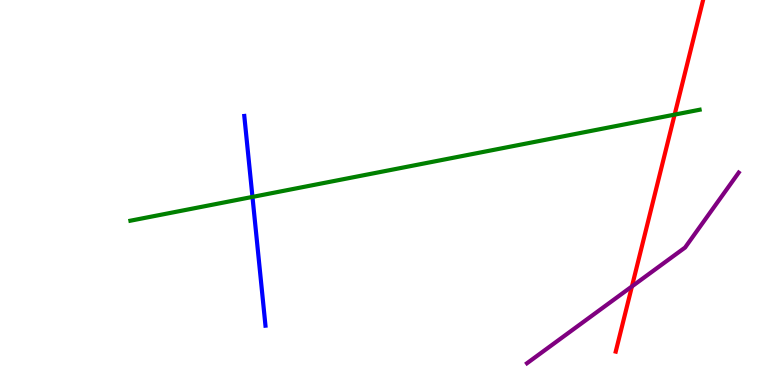[{'lines': ['blue', 'red'], 'intersections': []}, {'lines': ['green', 'red'], 'intersections': [{'x': 8.7, 'y': 7.02}]}, {'lines': ['purple', 'red'], 'intersections': [{'x': 8.15, 'y': 2.56}]}, {'lines': ['blue', 'green'], 'intersections': [{'x': 3.26, 'y': 4.89}]}, {'lines': ['blue', 'purple'], 'intersections': []}, {'lines': ['green', 'purple'], 'intersections': []}]